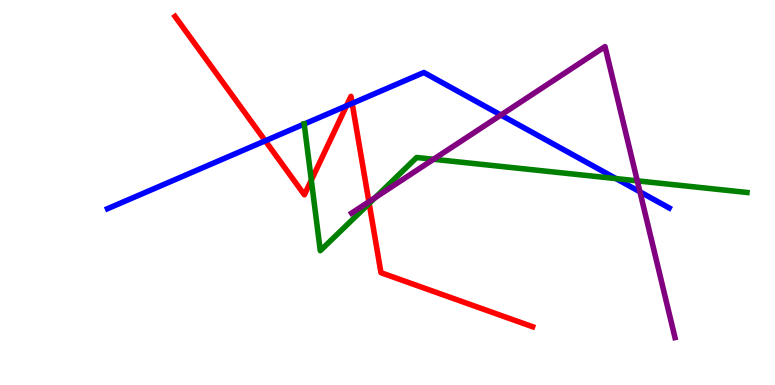[{'lines': ['blue', 'red'], 'intersections': [{'x': 3.42, 'y': 6.34}, {'x': 4.47, 'y': 7.25}, {'x': 4.54, 'y': 7.31}]}, {'lines': ['green', 'red'], 'intersections': [{'x': 4.02, 'y': 5.32}, {'x': 4.76, 'y': 4.72}]}, {'lines': ['purple', 'red'], 'intersections': [{'x': 4.76, 'y': 4.76}]}, {'lines': ['blue', 'green'], 'intersections': [{'x': 3.93, 'y': 6.78}, {'x': 7.95, 'y': 5.36}]}, {'lines': ['blue', 'purple'], 'intersections': [{'x': 6.46, 'y': 7.01}, {'x': 8.26, 'y': 5.02}]}, {'lines': ['green', 'purple'], 'intersections': [{'x': 4.84, 'y': 4.87}, {'x': 5.59, 'y': 5.86}, {'x': 8.22, 'y': 5.3}]}]